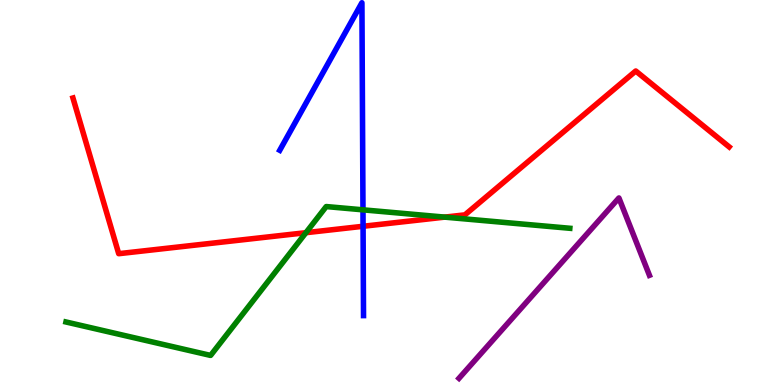[{'lines': ['blue', 'red'], 'intersections': [{'x': 4.68, 'y': 4.12}]}, {'lines': ['green', 'red'], 'intersections': [{'x': 3.95, 'y': 3.96}, {'x': 5.74, 'y': 4.36}]}, {'lines': ['purple', 'red'], 'intersections': []}, {'lines': ['blue', 'green'], 'intersections': [{'x': 4.68, 'y': 4.55}]}, {'lines': ['blue', 'purple'], 'intersections': []}, {'lines': ['green', 'purple'], 'intersections': []}]